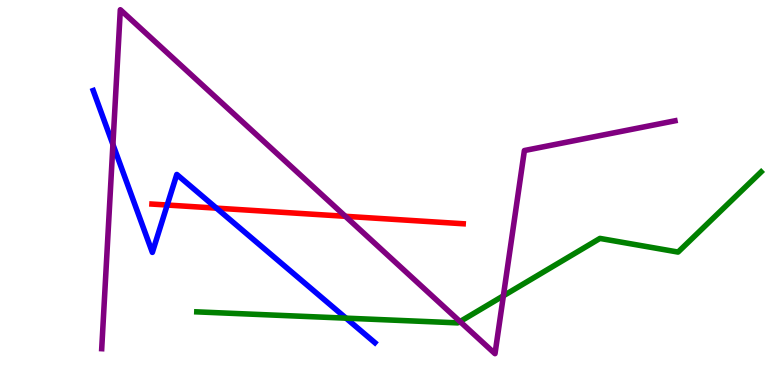[{'lines': ['blue', 'red'], 'intersections': [{'x': 2.16, 'y': 4.67}, {'x': 2.79, 'y': 4.59}]}, {'lines': ['green', 'red'], 'intersections': []}, {'lines': ['purple', 'red'], 'intersections': [{'x': 4.46, 'y': 4.38}]}, {'lines': ['blue', 'green'], 'intersections': [{'x': 4.46, 'y': 1.74}]}, {'lines': ['blue', 'purple'], 'intersections': [{'x': 1.46, 'y': 6.25}]}, {'lines': ['green', 'purple'], 'intersections': [{'x': 5.94, 'y': 1.65}, {'x': 6.5, 'y': 2.32}]}]